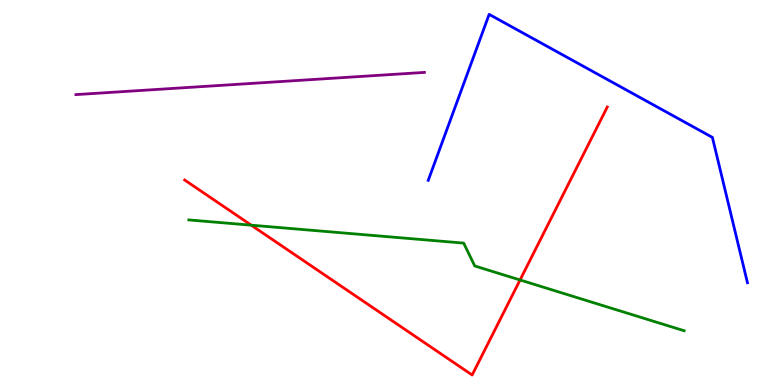[{'lines': ['blue', 'red'], 'intersections': []}, {'lines': ['green', 'red'], 'intersections': [{'x': 3.24, 'y': 4.15}, {'x': 6.71, 'y': 2.73}]}, {'lines': ['purple', 'red'], 'intersections': []}, {'lines': ['blue', 'green'], 'intersections': []}, {'lines': ['blue', 'purple'], 'intersections': []}, {'lines': ['green', 'purple'], 'intersections': []}]